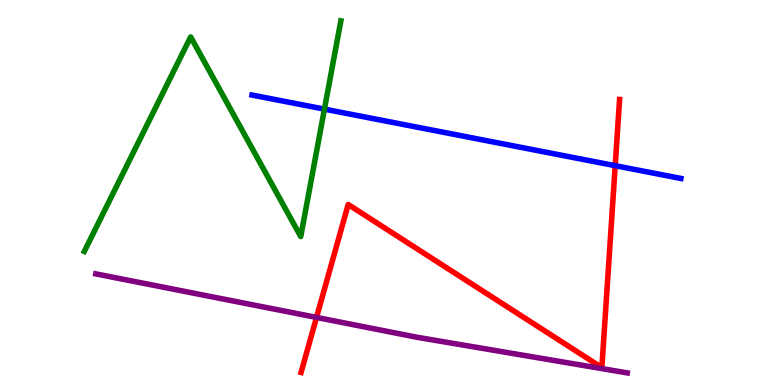[{'lines': ['blue', 'red'], 'intersections': [{'x': 7.94, 'y': 5.7}]}, {'lines': ['green', 'red'], 'intersections': []}, {'lines': ['purple', 'red'], 'intersections': [{'x': 4.08, 'y': 1.76}]}, {'lines': ['blue', 'green'], 'intersections': [{'x': 4.19, 'y': 7.17}]}, {'lines': ['blue', 'purple'], 'intersections': []}, {'lines': ['green', 'purple'], 'intersections': []}]